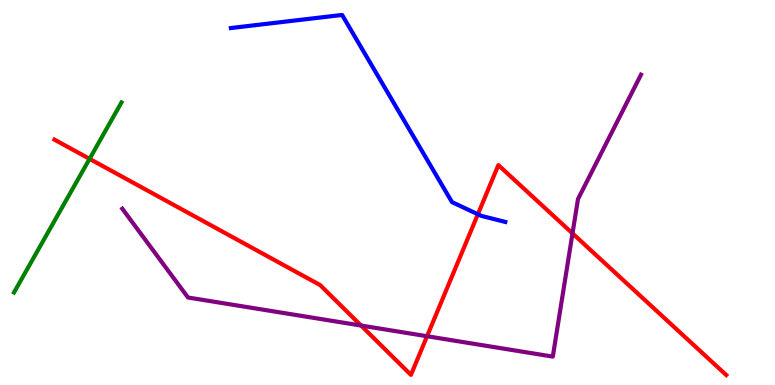[{'lines': ['blue', 'red'], 'intersections': [{'x': 6.17, 'y': 4.43}]}, {'lines': ['green', 'red'], 'intersections': [{'x': 1.16, 'y': 5.87}]}, {'lines': ['purple', 'red'], 'intersections': [{'x': 4.66, 'y': 1.54}, {'x': 5.51, 'y': 1.27}, {'x': 7.39, 'y': 3.94}]}, {'lines': ['blue', 'green'], 'intersections': []}, {'lines': ['blue', 'purple'], 'intersections': []}, {'lines': ['green', 'purple'], 'intersections': []}]